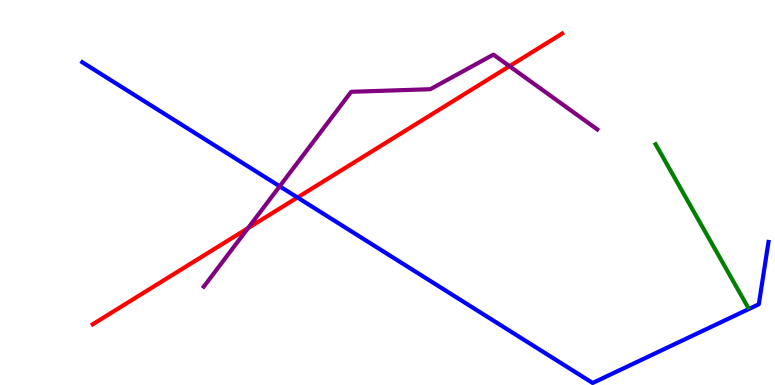[{'lines': ['blue', 'red'], 'intersections': [{'x': 3.84, 'y': 4.87}]}, {'lines': ['green', 'red'], 'intersections': []}, {'lines': ['purple', 'red'], 'intersections': [{'x': 3.2, 'y': 4.08}, {'x': 6.57, 'y': 8.28}]}, {'lines': ['blue', 'green'], 'intersections': []}, {'lines': ['blue', 'purple'], 'intersections': [{'x': 3.61, 'y': 5.16}]}, {'lines': ['green', 'purple'], 'intersections': []}]